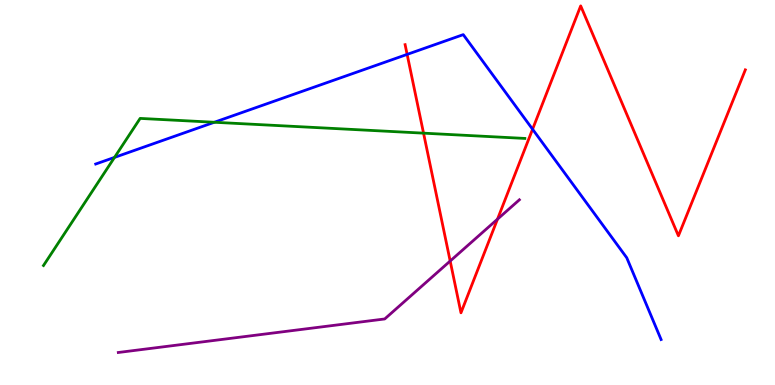[{'lines': ['blue', 'red'], 'intersections': [{'x': 5.25, 'y': 8.59}, {'x': 6.87, 'y': 6.64}]}, {'lines': ['green', 'red'], 'intersections': [{'x': 5.47, 'y': 6.54}]}, {'lines': ['purple', 'red'], 'intersections': [{'x': 5.81, 'y': 3.22}, {'x': 6.42, 'y': 4.31}]}, {'lines': ['blue', 'green'], 'intersections': [{'x': 1.48, 'y': 5.91}, {'x': 2.77, 'y': 6.82}]}, {'lines': ['blue', 'purple'], 'intersections': []}, {'lines': ['green', 'purple'], 'intersections': []}]